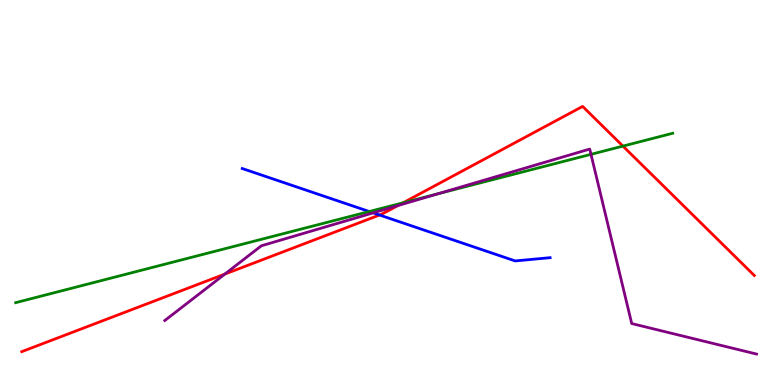[{'lines': ['blue', 'red'], 'intersections': [{'x': 4.9, 'y': 4.42}]}, {'lines': ['green', 'red'], 'intersections': [{'x': 5.2, 'y': 4.73}, {'x': 8.04, 'y': 6.21}]}, {'lines': ['purple', 'red'], 'intersections': [{'x': 2.9, 'y': 2.88}, {'x': 5.13, 'y': 4.66}]}, {'lines': ['blue', 'green'], 'intersections': [{'x': 4.76, 'y': 4.51}]}, {'lines': ['blue', 'purple'], 'intersections': [{'x': 4.82, 'y': 4.47}]}, {'lines': ['green', 'purple'], 'intersections': [{'x': 5.64, 'y': 4.96}, {'x': 7.63, 'y': 5.99}]}]